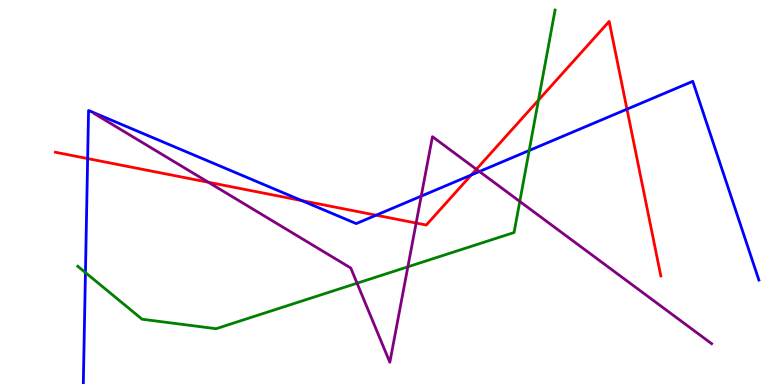[{'lines': ['blue', 'red'], 'intersections': [{'x': 1.13, 'y': 5.88}, {'x': 3.89, 'y': 4.79}, {'x': 4.85, 'y': 4.41}, {'x': 6.08, 'y': 5.45}, {'x': 8.09, 'y': 7.16}]}, {'lines': ['green', 'red'], 'intersections': [{'x': 6.95, 'y': 7.4}]}, {'lines': ['purple', 'red'], 'intersections': [{'x': 2.69, 'y': 5.27}, {'x': 5.37, 'y': 4.21}, {'x': 6.15, 'y': 5.6}]}, {'lines': ['blue', 'green'], 'intersections': [{'x': 1.1, 'y': 2.92}, {'x': 6.83, 'y': 6.09}]}, {'lines': ['blue', 'purple'], 'intersections': [{'x': 5.44, 'y': 4.91}, {'x': 6.19, 'y': 5.54}]}, {'lines': ['green', 'purple'], 'intersections': [{'x': 4.61, 'y': 2.64}, {'x': 5.26, 'y': 3.07}, {'x': 6.71, 'y': 4.77}]}]